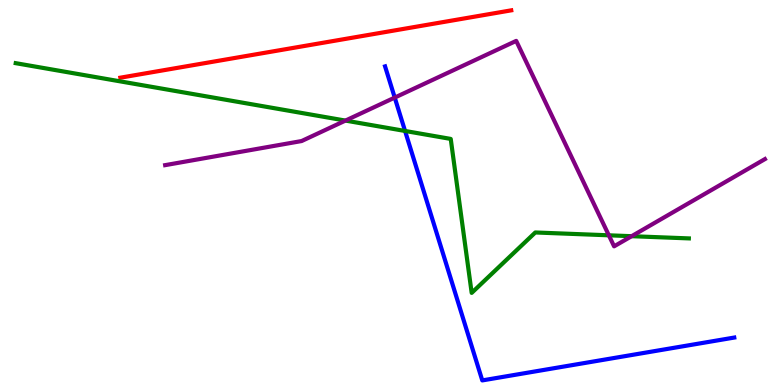[{'lines': ['blue', 'red'], 'intersections': []}, {'lines': ['green', 'red'], 'intersections': []}, {'lines': ['purple', 'red'], 'intersections': []}, {'lines': ['blue', 'green'], 'intersections': [{'x': 5.23, 'y': 6.6}]}, {'lines': ['blue', 'purple'], 'intersections': [{'x': 5.09, 'y': 7.47}]}, {'lines': ['green', 'purple'], 'intersections': [{'x': 4.46, 'y': 6.87}, {'x': 7.86, 'y': 3.89}, {'x': 8.15, 'y': 3.87}]}]